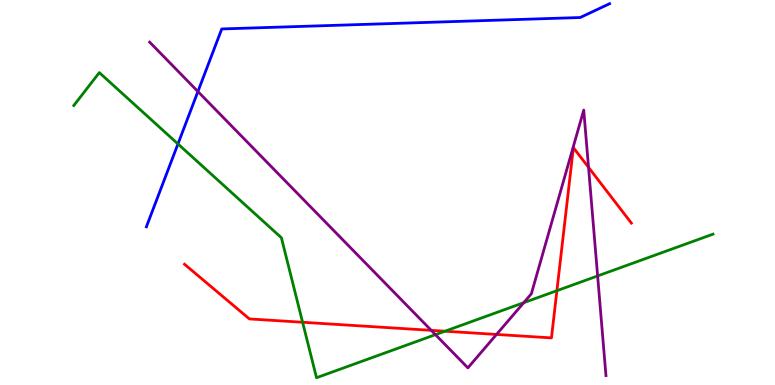[{'lines': ['blue', 'red'], 'intersections': []}, {'lines': ['green', 'red'], 'intersections': [{'x': 3.9, 'y': 1.63}, {'x': 5.74, 'y': 1.4}, {'x': 7.19, 'y': 2.45}]}, {'lines': ['purple', 'red'], 'intersections': [{'x': 5.56, 'y': 1.42}, {'x': 6.41, 'y': 1.31}, {'x': 7.59, 'y': 5.65}]}, {'lines': ['blue', 'green'], 'intersections': [{'x': 2.3, 'y': 6.26}]}, {'lines': ['blue', 'purple'], 'intersections': [{'x': 2.55, 'y': 7.62}]}, {'lines': ['green', 'purple'], 'intersections': [{'x': 5.62, 'y': 1.31}, {'x': 6.76, 'y': 2.14}, {'x': 7.71, 'y': 2.83}]}]